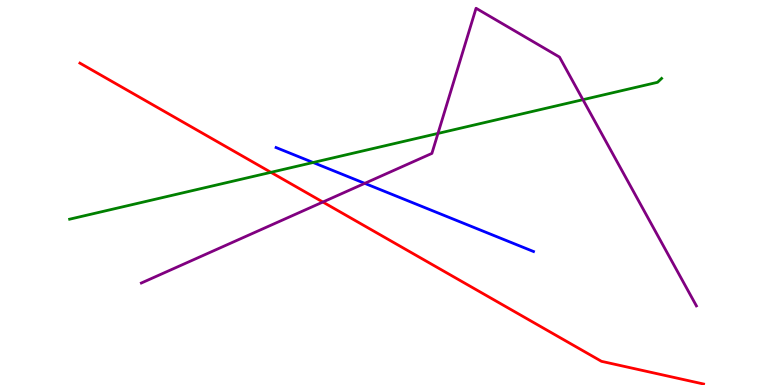[{'lines': ['blue', 'red'], 'intersections': []}, {'lines': ['green', 'red'], 'intersections': [{'x': 3.5, 'y': 5.52}]}, {'lines': ['purple', 'red'], 'intersections': [{'x': 4.17, 'y': 4.75}]}, {'lines': ['blue', 'green'], 'intersections': [{'x': 4.04, 'y': 5.78}]}, {'lines': ['blue', 'purple'], 'intersections': [{'x': 4.71, 'y': 5.24}]}, {'lines': ['green', 'purple'], 'intersections': [{'x': 5.65, 'y': 6.53}, {'x': 7.52, 'y': 7.41}]}]